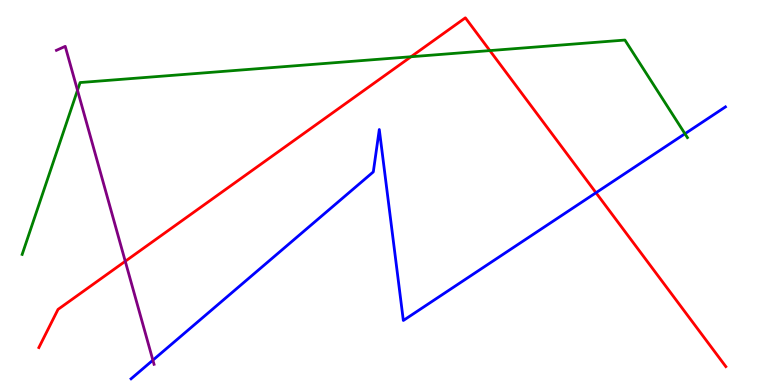[{'lines': ['blue', 'red'], 'intersections': [{'x': 7.69, 'y': 4.99}]}, {'lines': ['green', 'red'], 'intersections': [{'x': 5.3, 'y': 8.53}, {'x': 6.32, 'y': 8.69}]}, {'lines': ['purple', 'red'], 'intersections': [{'x': 1.62, 'y': 3.21}]}, {'lines': ['blue', 'green'], 'intersections': [{'x': 8.84, 'y': 6.53}]}, {'lines': ['blue', 'purple'], 'intersections': [{'x': 1.97, 'y': 0.645}]}, {'lines': ['green', 'purple'], 'intersections': [{'x': 1.0, 'y': 7.66}]}]